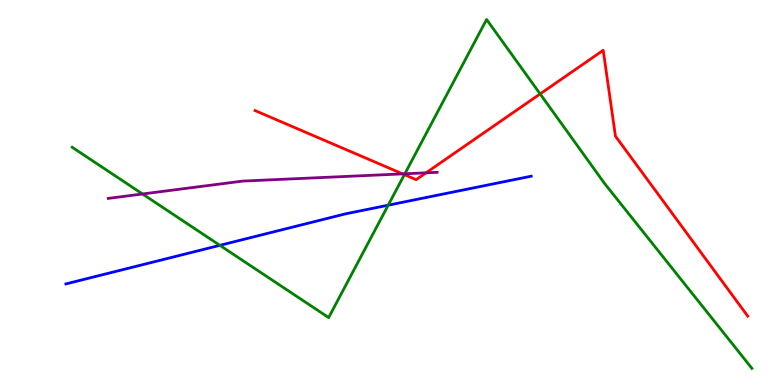[{'lines': ['blue', 'red'], 'intersections': []}, {'lines': ['green', 'red'], 'intersections': [{'x': 5.22, 'y': 5.46}, {'x': 6.97, 'y': 7.56}]}, {'lines': ['purple', 'red'], 'intersections': [{'x': 5.2, 'y': 5.48}, {'x': 5.5, 'y': 5.51}]}, {'lines': ['blue', 'green'], 'intersections': [{'x': 2.84, 'y': 3.63}, {'x': 5.01, 'y': 4.67}]}, {'lines': ['blue', 'purple'], 'intersections': []}, {'lines': ['green', 'purple'], 'intersections': [{'x': 1.84, 'y': 4.96}, {'x': 5.22, 'y': 5.49}]}]